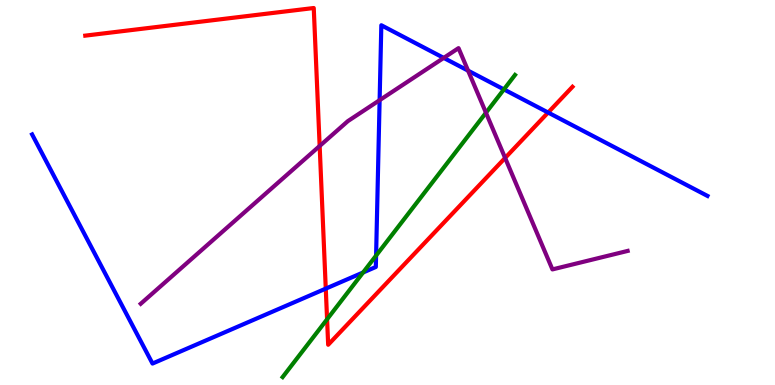[{'lines': ['blue', 'red'], 'intersections': [{'x': 4.2, 'y': 2.5}, {'x': 7.07, 'y': 7.08}]}, {'lines': ['green', 'red'], 'intersections': [{'x': 4.22, 'y': 1.71}]}, {'lines': ['purple', 'red'], 'intersections': [{'x': 4.12, 'y': 6.21}, {'x': 6.52, 'y': 5.9}]}, {'lines': ['blue', 'green'], 'intersections': [{'x': 4.68, 'y': 2.92}, {'x': 4.85, 'y': 3.36}, {'x': 6.5, 'y': 7.68}]}, {'lines': ['blue', 'purple'], 'intersections': [{'x': 4.9, 'y': 7.4}, {'x': 5.73, 'y': 8.5}, {'x': 6.04, 'y': 8.16}]}, {'lines': ['green', 'purple'], 'intersections': [{'x': 6.27, 'y': 7.07}]}]